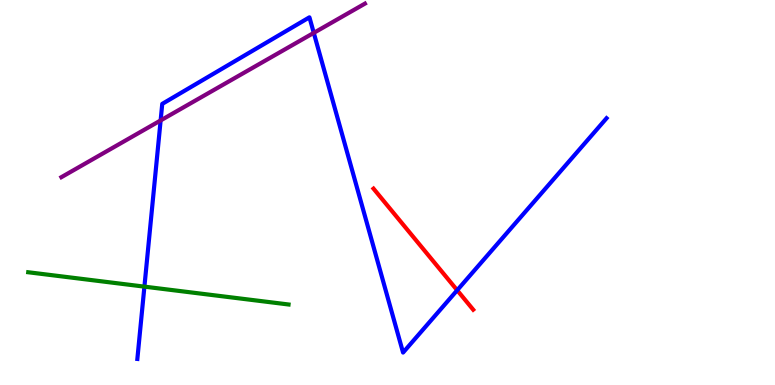[{'lines': ['blue', 'red'], 'intersections': [{'x': 5.9, 'y': 2.46}]}, {'lines': ['green', 'red'], 'intersections': []}, {'lines': ['purple', 'red'], 'intersections': []}, {'lines': ['blue', 'green'], 'intersections': [{'x': 1.86, 'y': 2.55}]}, {'lines': ['blue', 'purple'], 'intersections': [{'x': 2.07, 'y': 6.87}, {'x': 4.05, 'y': 9.15}]}, {'lines': ['green', 'purple'], 'intersections': []}]